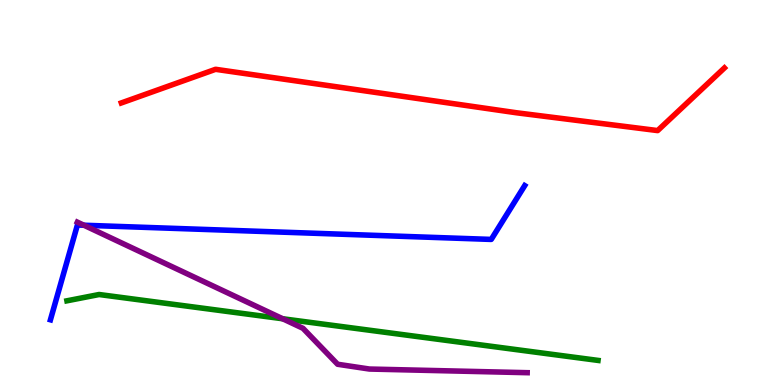[{'lines': ['blue', 'red'], 'intersections': []}, {'lines': ['green', 'red'], 'intersections': []}, {'lines': ['purple', 'red'], 'intersections': []}, {'lines': ['blue', 'green'], 'intersections': []}, {'lines': ['blue', 'purple'], 'intersections': [{'x': 1.08, 'y': 4.15}]}, {'lines': ['green', 'purple'], 'intersections': [{'x': 3.65, 'y': 1.72}]}]